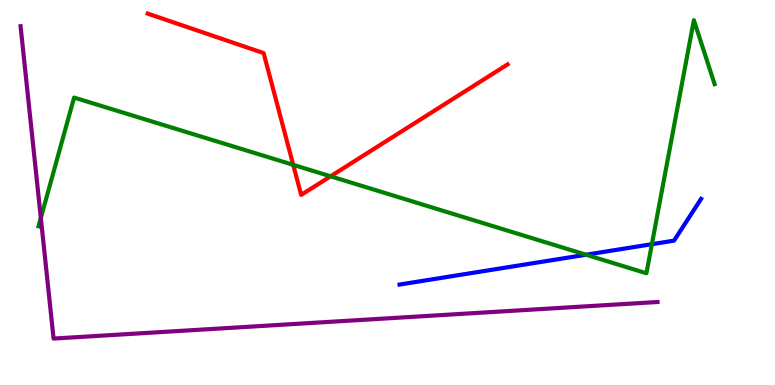[{'lines': ['blue', 'red'], 'intersections': []}, {'lines': ['green', 'red'], 'intersections': [{'x': 3.78, 'y': 5.72}, {'x': 4.27, 'y': 5.42}]}, {'lines': ['purple', 'red'], 'intersections': []}, {'lines': ['blue', 'green'], 'intersections': [{'x': 7.56, 'y': 3.38}, {'x': 8.41, 'y': 3.66}]}, {'lines': ['blue', 'purple'], 'intersections': []}, {'lines': ['green', 'purple'], 'intersections': [{'x': 0.527, 'y': 4.34}]}]